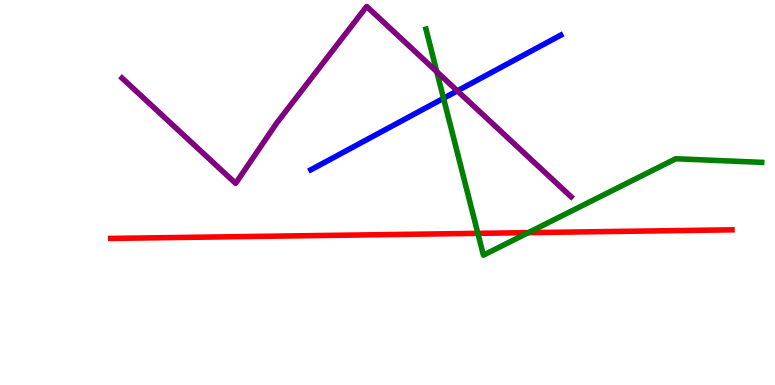[{'lines': ['blue', 'red'], 'intersections': []}, {'lines': ['green', 'red'], 'intersections': [{'x': 6.17, 'y': 3.94}, {'x': 6.82, 'y': 3.96}]}, {'lines': ['purple', 'red'], 'intersections': []}, {'lines': ['blue', 'green'], 'intersections': [{'x': 5.72, 'y': 7.45}]}, {'lines': ['blue', 'purple'], 'intersections': [{'x': 5.9, 'y': 7.64}]}, {'lines': ['green', 'purple'], 'intersections': [{'x': 5.64, 'y': 8.14}]}]